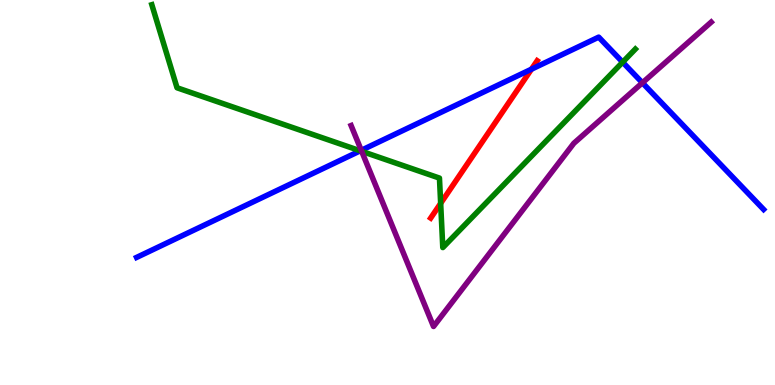[{'lines': ['blue', 'red'], 'intersections': [{'x': 6.86, 'y': 8.2}]}, {'lines': ['green', 'red'], 'intersections': [{'x': 5.69, 'y': 4.72}]}, {'lines': ['purple', 'red'], 'intersections': []}, {'lines': ['blue', 'green'], 'intersections': [{'x': 4.65, 'y': 6.08}, {'x': 8.03, 'y': 8.39}]}, {'lines': ['blue', 'purple'], 'intersections': [{'x': 4.66, 'y': 6.1}, {'x': 8.29, 'y': 7.85}]}, {'lines': ['green', 'purple'], 'intersections': [{'x': 4.67, 'y': 6.07}]}]